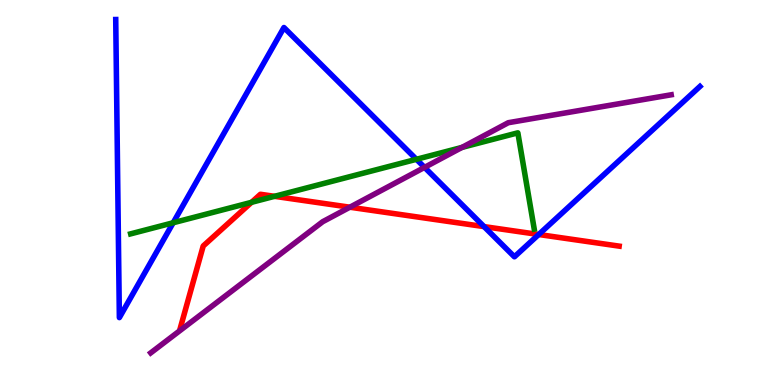[{'lines': ['blue', 'red'], 'intersections': [{'x': 6.25, 'y': 4.11}, {'x': 6.95, 'y': 3.91}]}, {'lines': ['green', 'red'], 'intersections': [{'x': 3.25, 'y': 4.75}, {'x': 3.54, 'y': 4.9}]}, {'lines': ['purple', 'red'], 'intersections': [{'x': 4.51, 'y': 4.62}]}, {'lines': ['blue', 'green'], 'intersections': [{'x': 2.23, 'y': 4.21}, {'x': 5.37, 'y': 5.86}]}, {'lines': ['blue', 'purple'], 'intersections': [{'x': 5.48, 'y': 5.65}]}, {'lines': ['green', 'purple'], 'intersections': [{'x': 5.96, 'y': 6.17}]}]